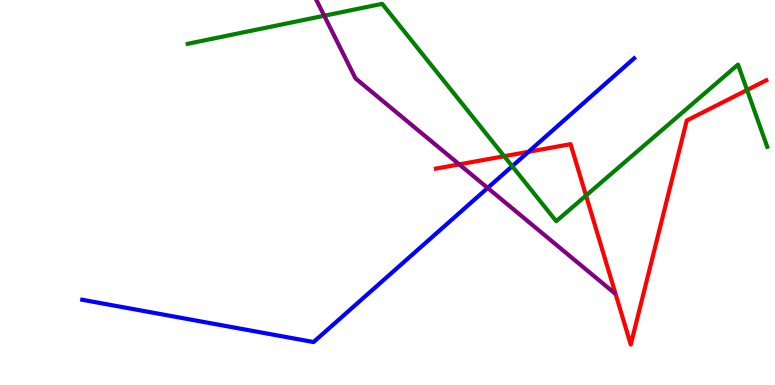[{'lines': ['blue', 'red'], 'intersections': [{'x': 6.82, 'y': 6.06}]}, {'lines': ['green', 'red'], 'intersections': [{'x': 6.51, 'y': 5.94}, {'x': 7.56, 'y': 4.92}, {'x': 9.64, 'y': 7.66}]}, {'lines': ['purple', 'red'], 'intersections': [{'x': 5.93, 'y': 5.73}]}, {'lines': ['blue', 'green'], 'intersections': [{'x': 6.61, 'y': 5.68}]}, {'lines': ['blue', 'purple'], 'intersections': [{'x': 6.29, 'y': 5.12}]}, {'lines': ['green', 'purple'], 'intersections': [{'x': 4.18, 'y': 9.59}]}]